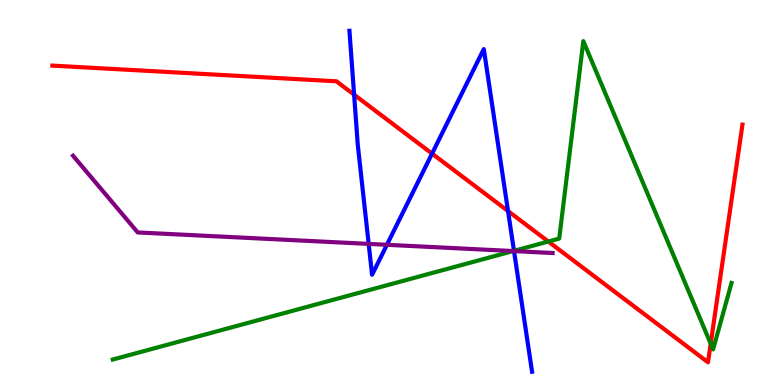[{'lines': ['blue', 'red'], 'intersections': [{'x': 4.57, 'y': 7.54}, {'x': 5.57, 'y': 6.01}, {'x': 6.56, 'y': 4.52}]}, {'lines': ['green', 'red'], 'intersections': [{'x': 7.07, 'y': 3.73}, {'x': 9.17, 'y': 1.07}]}, {'lines': ['purple', 'red'], 'intersections': []}, {'lines': ['blue', 'green'], 'intersections': [{'x': 6.63, 'y': 3.48}]}, {'lines': ['blue', 'purple'], 'intersections': [{'x': 4.76, 'y': 3.67}, {'x': 4.99, 'y': 3.64}, {'x': 6.63, 'y': 3.48}]}, {'lines': ['green', 'purple'], 'intersections': [{'x': 6.62, 'y': 3.48}]}]